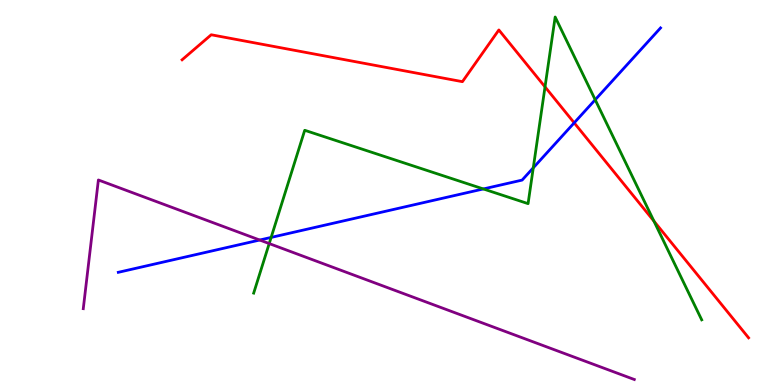[{'lines': ['blue', 'red'], 'intersections': [{'x': 7.41, 'y': 6.81}]}, {'lines': ['green', 'red'], 'intersections': [{'x': 7.03, 'y': 7.74}, {'x': 8.44, 'y': 4.26}]}, {'lines': ['purple', 'red'], 'intersections': []}, {'lines': ['blue', 'green'], 'intersections': [{'x': 3.5, 'y': 3.83}, {'x': 6.24, 'y': 5.09}, {'x': 6.88, 'y': 5.64}, {'x': 7.68, 'y': 7.41}]}, {'lines': ['blue', 'purple'], 'intersections': [{'x': 3.35, 'y': 3.77}]}, {'lines': ['green', 'purple'], 'intersections': [{'x': 3.47, 'y': 3.67}]}]